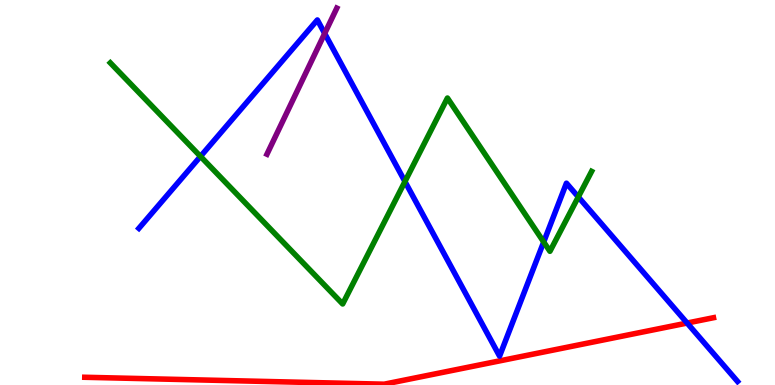[{'lines': ['blue', 'red'], 'intersections': [{'x': 8.87, 'y': 1.61}]}, {'lines': ['green', 'red'], 'intersections': []}, {'lines': ['purple', 'red'], 'intersections': []}, {'lines': ['blue', 'green'], 'intersections': [{'x': 2.59, 'y': 5.94}, {'x': 5.23, 'y': 5.28}, {'x': 7.02, 'y': 3.71}, {'x': 7.46, 'y': 4.88}]}, {'lines': ['blue', 'purple'], 'intersections': [{'x': 4.19, 'y': 9.13}]}, {'lines': ['green', 'purple'], 'intersections': []}]